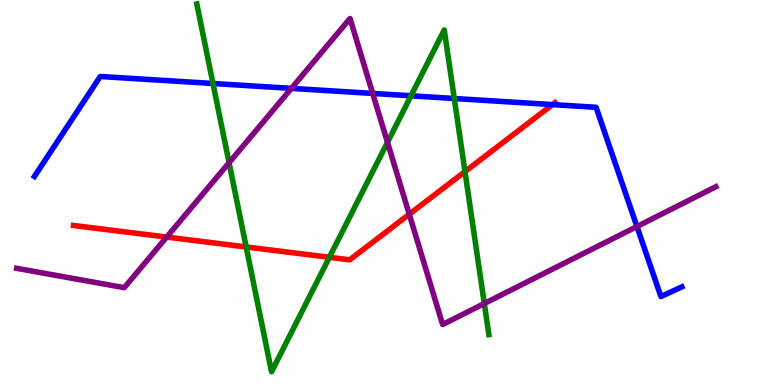[{'lines': ['blue', 'red'], 'intersections': [{'x': 7.13, 'y': 7.28}]}, {'lines': ['green', 'red'], 'intersections': [{'x': 3.18, 'y': 3.59}, {'x': 4.25, 'y': 3.32}, {'x': 6.0, 'y': 5.54}]}, {'lines': ['purple', 'red'], 'intersections': [{'x': 2.15, 'y': 3.84}, {'x': 5.28, 'y': 4.44}]}, {'lines': ['blue', 'green'], 'intersections': [{'x': 2.75, 'y': 7.83}, {'x': 5.3, 'y': 7.51}, {'x': 5.86, 'y': 7.44}]}, {'lines': ['blue', 'purple'], 'intersections': [{'x': 3.76, 'y': 7.7}, {'x': 4.81, 'y': 7.57}, {'x': 8.22, 'y': 4.12}]}, {'lines': ['green', 'purple'], 'intersections': [{'x': 2.96, 'y': 5.77}, {'x': 5.0, 'y': 6.3}, {'x': 6.25, 'y': 2.12}]}]